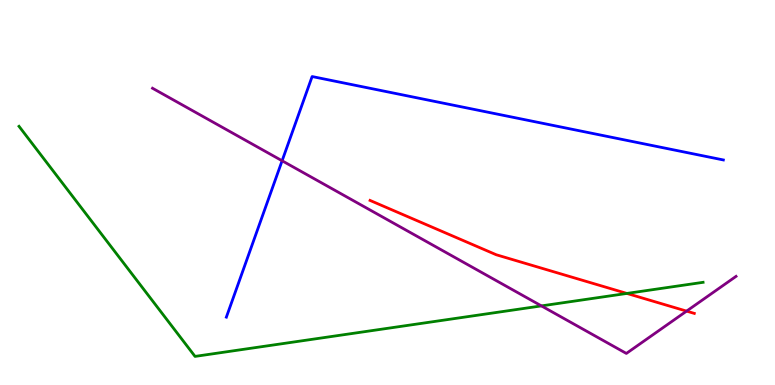[{'lines': ['blue', 'red'], 'intersections': []}, {'lines': ['green', 'red'], 'intersections': [{'x': 8.09, 'y': 2.38}]}, {'lines': ['purple', 'red'], 'intersections': [{'x': 8.86, 'y': 1.92}]}, {'lines': ['blue', 'green'], 'intersections': []}, {'lines': ['blue', 'purple'], 'intersections': [{'x': 3.64, 'y': 5.82}]}, {'lines': ['green', 'purple'], 'intersections': [{'x': 6.99, 'y': 2.05}]}]